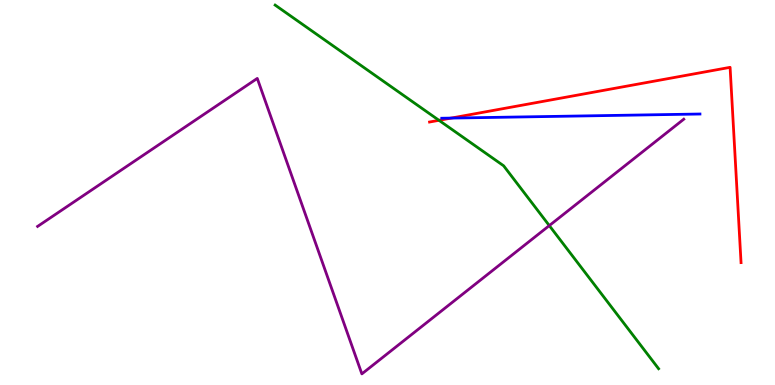[{'lines': ['blue', 'red'], 'intersections': [{'x': 5.82, 'y': 6.93}]}, {'lines': ['green', 'red'], 'intersections': [{'x': 5.66, 'y': 6.88}]}, {'lines': ['purple', 'red'], 'intersections': []}, {'lines': ['blue', 'green'], 'intersections': []}, {'lines': ['blue', 'purple'], 'intersections': []}, {'lines': ['green', 'purple'], 'intersections': [{'x': 7.09, 'y': 4.14}]}]